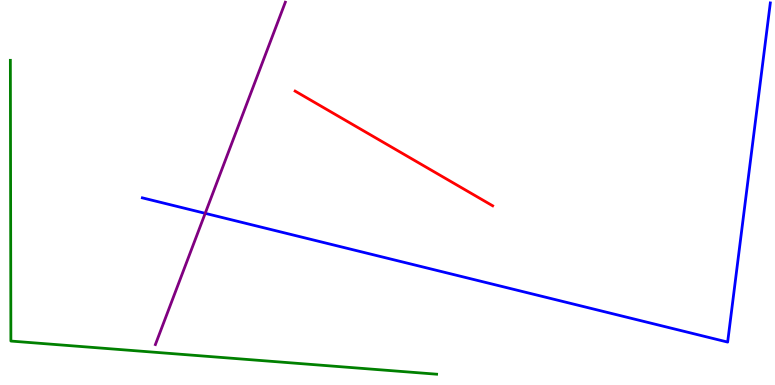[{'lines': ['blue', 'red'], 'intersections': []}, {'lines': ['green', 'red'], 'intersections': []}, {'lines': ['purple', 'red'], 'intersections': []}, {'lines': ['blue', 'green'], 'intersections': []}, {'lines': ['blue', 'purple'], 'intersections': [{'x': 2.65, 'y': 4.46}]}, {'lines': ['green', 'purple'], 'intersections': []}]